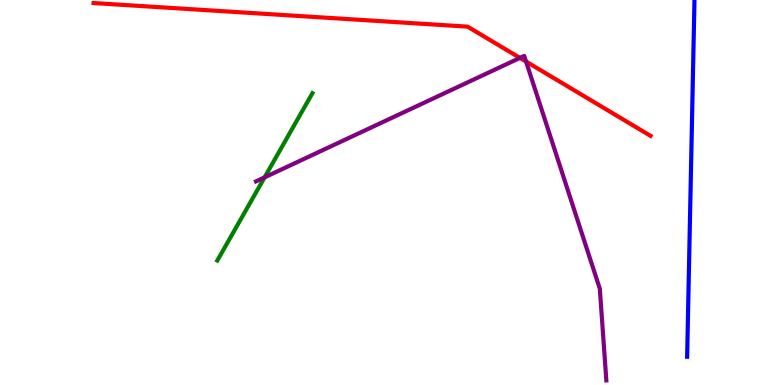[{'lines': ['blue', 'red'], 'intersections': []}, {'lines': ['green', 'red'], 'intersections': []}, {'lines': ['purple', 'red'], 'intersections': [{'x': 6.71, 'y': 8.5}, {'x': 6.79, 'y': 8.4}]}, {'lines': ['blue', 'green'], 'intersections': []}, {'lines': ['blue', 'purple'], 'intersections': []}, {'lines': ['green', 'purple'], 'intersections': [{'x': 3.41, 'y': 5.39}]}]